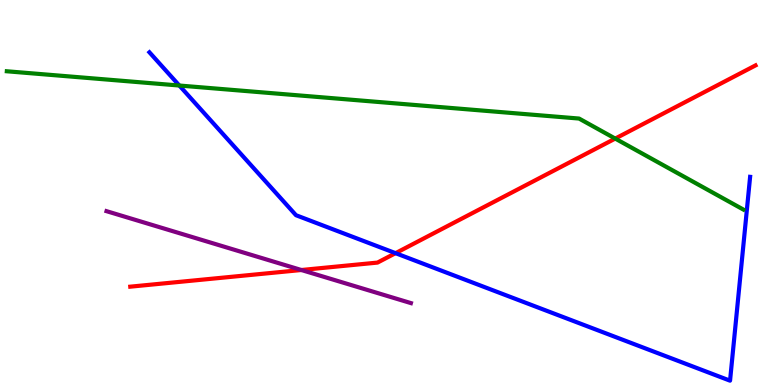[{'lines': ['blue', 'red'], 'intersections': [{'x': 5.1, 'y': 3.42}]}, {'lines': ['green', 'red'], 'intersections': [{'x': 7.94, 'y': 6.4}]}, {'lines': ['purple', 'red'], 'intersections': [{'x': 3.89, 'y': 2.99}]}, {'lines': ['blue', 'green'], 'intersections': [{'x': 2.31, 'y': 7.78}]}, {'lines': ['blue', 'purple'], 'intersections': []}, {'lines': ['green', 'purple'], 'intersections': []}]